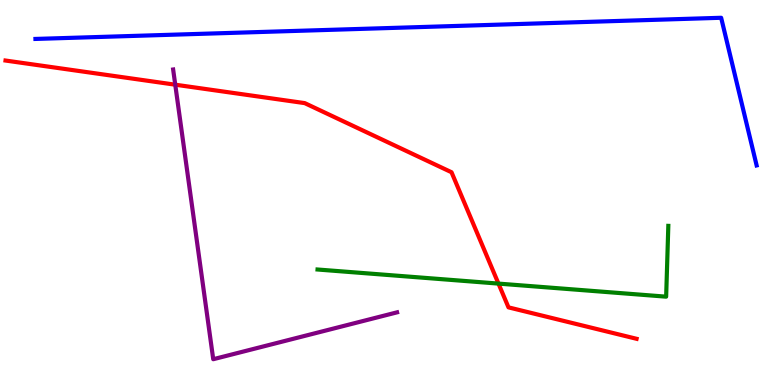[{'lines': ['blue', 'red'], 'intersections': []}, {'lines': ['green', 'red'], 'intersections': [{'x': 6.43, 'y': 2.63}]}, {'lines': ['purple', 'red'], 'intersections': [{'x': 2.26, 'y': 7.8}]}, {'lines': ['blue', 'green'], 'intersections': []}, {'lines': ['blue', 'purple'], 'intersections': []}, {'lines': ['green', 'purple'], 'intersections': []}]